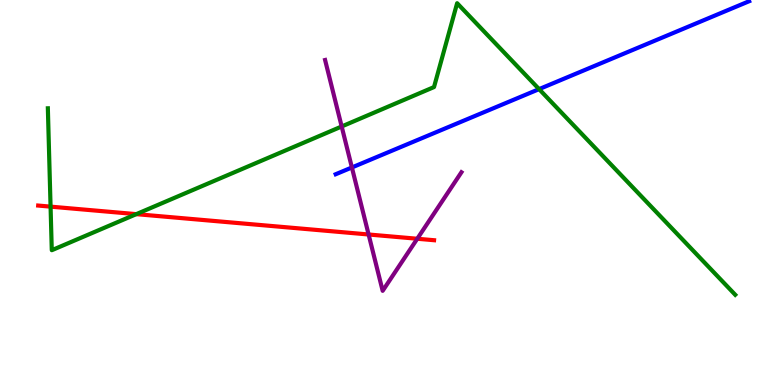[{'lines': ['blue', 'red'], 'intersections': []}, {'lines': ['green', 'red'], 'intersections': [{'x': 0.653, 'y': 4.63}, {'x': 1.76, 'y': 4.44}]}, {'lines': ['purple', 'red'], 'intersections': [{'x': 4.76, 'y': 3.91}, {'x': 5.38, 'y': 3.8}]}, {'lines': ['blue', 'green'], 'intersections': [{'x': 6.96, 'y': 7.68}]}, {'lines': ['blue', 'purple'], 'intersections': [{'x': 4.54, 'y': 5.65}]}, {'lines': ['green', 'purple'], 'intersections': [{'x': 4.41, 'y': 6.71}]}]